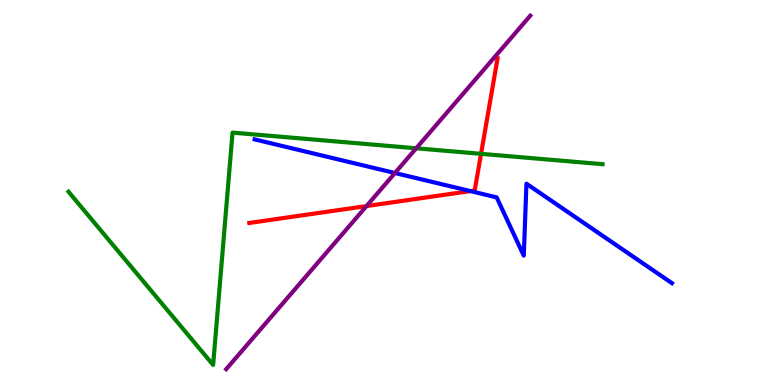[{'lines': ['blue', 'red'], 'intersections': [{'x': 6.07, 'y': 5.04}]}, {'lines': ['green', 'red'], 'intersections': [{'x': 6.21, 'y': 6.0}]}, {'lines': ['purple', 'red'], 'intersections': [{'x': 4.73, 'y': 4.65}]}, {'lines': ['blue', 'green'], 'intersections': []}, {'lines': ['blue', 'purple'], 'intersections': [{'x': 5.1, 'y': 5.51}]}, {'lines': ['green', 'purple'], 'intersections': [{'x': 5.37, 'y': 6.15}]}]